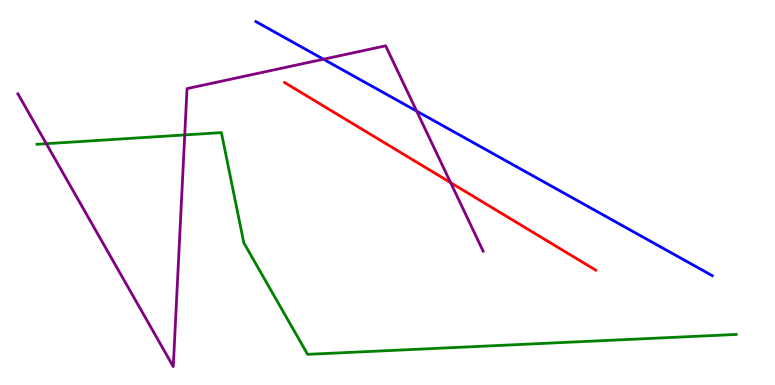[{'lines': ['blue', 'red'], 'intersections': []}, {'lines': ['green', 'red'], 'intersections': []}, {'lines': ['purple', 'red'], 'intersections': [{'x': 5.81, 'y': 5.26}]}, {'lines': ['blue', 'green'], 'intersections': []}, {'lines': ['blue', 'purple'], 'intersections': [{'x': 4.17, 'y': 8.46}, {'x': 5.38, 'y': 7.11}]}, {'lines': ['green', 'purple'], 'intersections': [{'x': 0.598, 'y': 6.27}, {'x': 2.38, 'y': 6.5}]}]